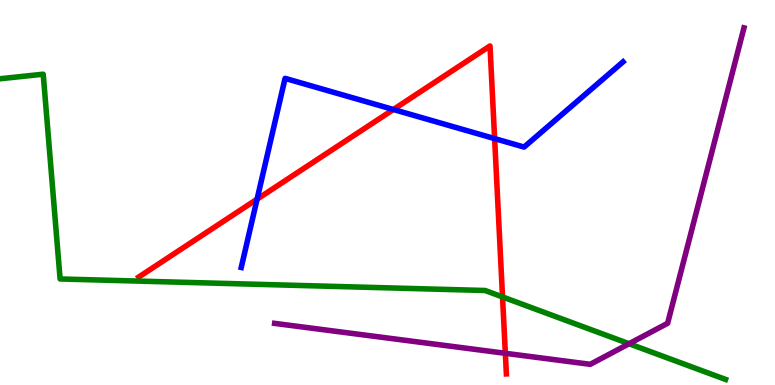[{'lines': ['blue', 'red'], 'intersections': [{'x': 3.32, 'y': 4.83}, {'x': 5.08, 'y': 7.16}, {'x': 6.38, 'y': 6.4}]}, {'lines': ['green', 'red'], 'intersections': [{'x': 6.48, 'y': 2.29}]}, {'lines': ['purple', 'red'], 'intersections': [{'x': 6.52, 'y': 0.823}]}, {'lines': ['blue', 'green'], 'intersections': []}, {'lines': ['blue', 'purple'], 'intersections': []}, {'lines': ['green', 'purple'], 'intersections': [{'x': 8.12, 'y': 1.07}]}]